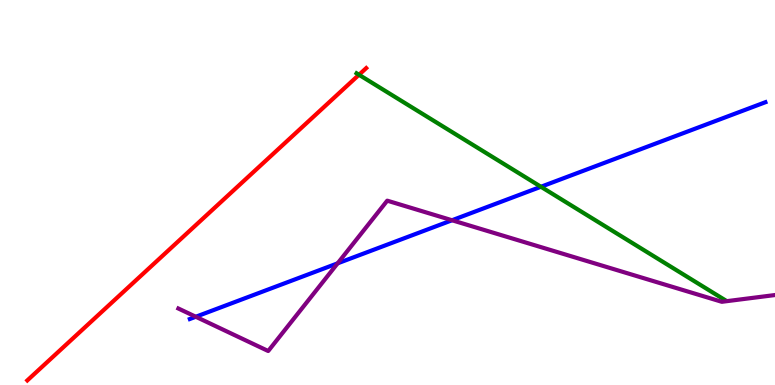[{'lines': ['blue', 'red'], 'intersections': []}, {'lines': ['green', 'red'], 'intersections': [{'x': 4.63, 'y': 8.06}]}, {'lines': ['purple', 'red'], 'intersections': []}, {'lines': ['blue', 'green'], 'intersections': [{'x': 6.98, 'y': 5.15}]}, {'lines': ['blue', 'purple'], 'intersections': [{'x': 2.53, 'y': 1.77}, {'x': 4.36, 'y': 3.16}, {'x': 5.83, 'y': 4.28}]}, {'lines': ['green', 'purple'], 'intersections': []}]